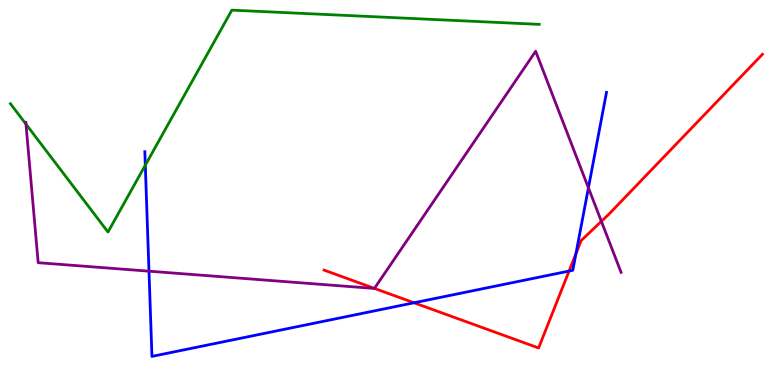[{'lines': ['blue', 'red'], 'intersections': [{'x': 5.34, 'y': 2.14}, {'x': 7.34, 'y': 2.96}, {'x': 7.43, 'y': 3.41}]}, {'lines': ['green', 'red'], 'intersections': []}, {'lines': ['purple', 'red'], 'intersections': [{'x': 4.83, 'y': 2.51}, {'x': 7.76, 'y': 4.25}]}, {'lines': ['blue', 'green'], 'intersections': [{'x': 1.87, 'y': 5.71}]}, {'lines': ['blue', 'purple'], 'intersections': [{'x': 1.92, 'y': 2.96}, {'x': 7.59, 'y': 5.12}]}, {'lines': ['green', 'purple'], 'intersections': [{'x': 0.335, 'y': 6.78}]}]